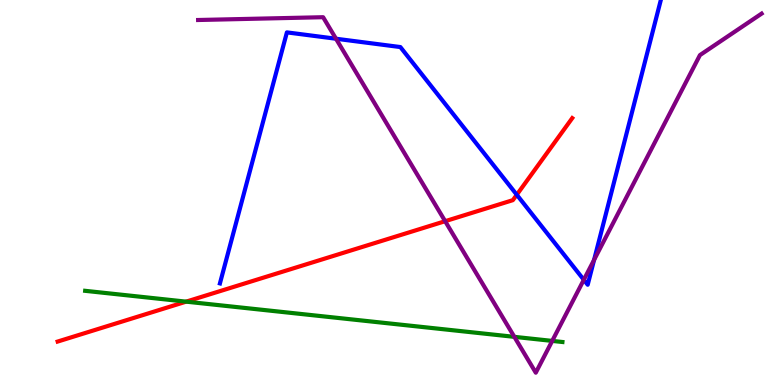[{'lines': ['blue', 'red'], 'intersections': [{'x': 6.67, 'y': 4.94}]}, {'lines': ['green', 'red'], 'intersections': [{'x': 2.4, 'y': 2.16}]}, {'lines': ['purple', 'red'], 'intersections': [{'x': 5.74, 'y': 4.25}]}, {'lines': ['blue', 'green'], 'intersections': []}, {'lines': ['blue', 'purple'], 'intersections': [{'x': 4.34, 'y': 8.99}, {'x': 7.53, 'y': 2.73}, {'x': 7.67, 'y': 3.25}]}, {'lines': ['green', 'purple'], 'intersections': [{'x': 6.64, 'y': 1.25}, {'x': 7.13, 'y': 1.15}]}]